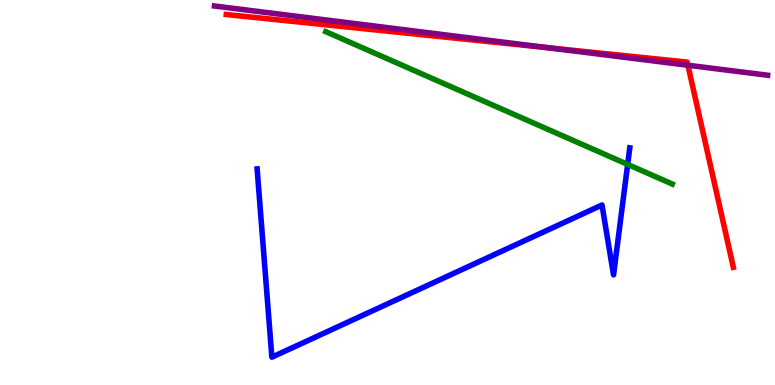[{'lines': ['blue', 'red'], 'intersections': []}, {'lines': ['green', 'red'], 'intersections': []}, {'lines': ['purple', 'red'], 'intersections': [{'x': 7.07, 'y': 8.76}, {'x': 8.88, 'y': 8.31}]}, {'lines': ['blue', 'green'], 'intersections': [{'x': 8.1, 'y': 5.73}]}, {'lines': ['blue', 'purple'], 'intersections': []}, {'lines': ['green', 'purple'], 'intersections': []}]